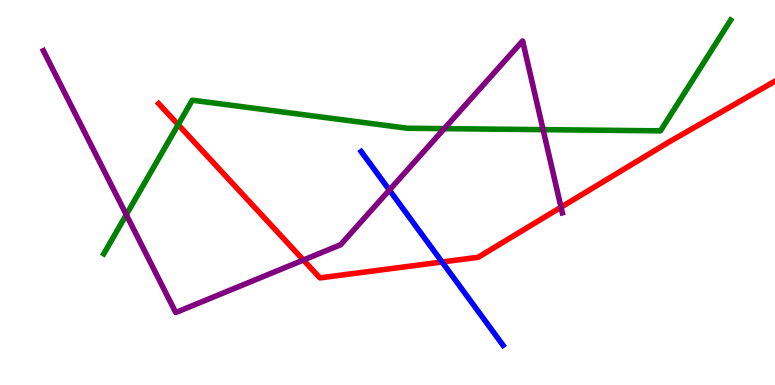[{'lines': ['blue', 'red'], 'intersections': [{'x': 5.7, 'y': 3.19}]}, {'lines': ['green', 'red'], 'intersections': [{'x': 2.3, 'y': 6.76}]}, {'lines': ['purple', 'red'], 'intersections': [{'x': 3.91, 'y': 3.25}, {'x': 7.24, 'y': 4.62}]}, {'lines': ['blue', 'green'], 'intersections': []}, {'lines': ['blue', 'purple'], 'intersections': [{'x': 5.02, 'y': 5.06}]}, {'lines': ['green', 'purple'], 'intersections': [{'x': 1.63, 'y': 4.42}, {'x': 5.73, 'y': 6.66}, {'x': 7.01, 'y': 6.63}]}]